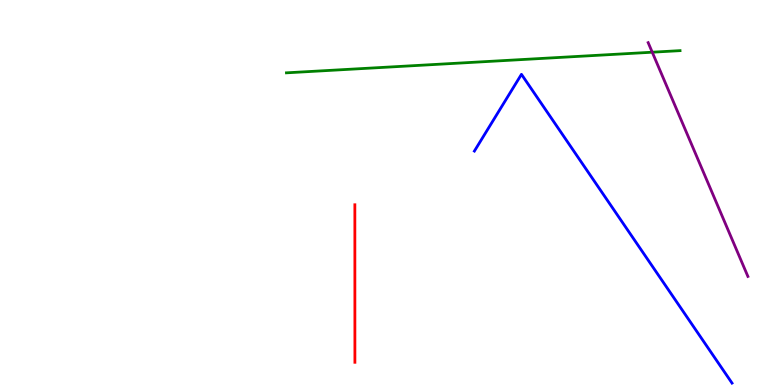[{'lines': ['blue', 'red'], 'intersections': []}, {'lines': ['green', 'red'], 'intersections': []}, {'lines': ['purple', 'red'], 'intersections': []}, {'lines': ['blue', 'green'], 'intersections': []}, {'lines': ['blue', 'purple'], 'intersections': []}, {'lines': ['green', 'purple'], 'intersections': [{'x': 8.42, 'y': 8.64}]}]